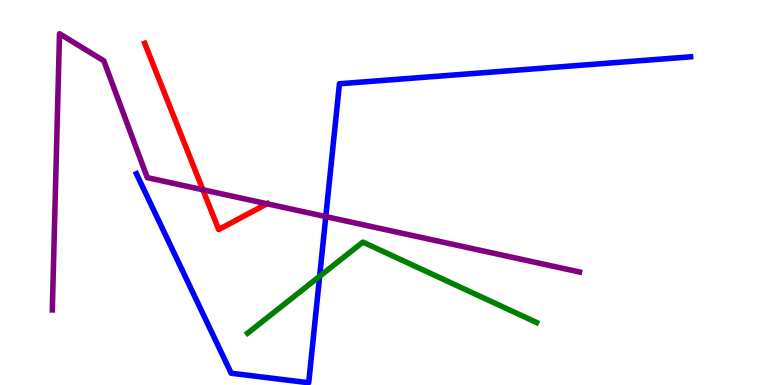[{'lines': ['blue', 'red'], 'intersections': []}, {'lines': ['green', 'red'], 'intersections': []}, {'lines': ['purple', 'red'], 'intersections': [{'x': 2.62, 'y': 5.07}, {'x': 3.45, 'y': 4.71}]}, {'lines': ['blue', 'green'], 'intersections': [{'x': 4.12, 'y': 2.82}]}, {'lines': ['blue', 'purple'], 'intersections': [{'x': 4.2, 'y': 4.37}]}, {'lines': ['green', 'purple'], 'intersections': []}]